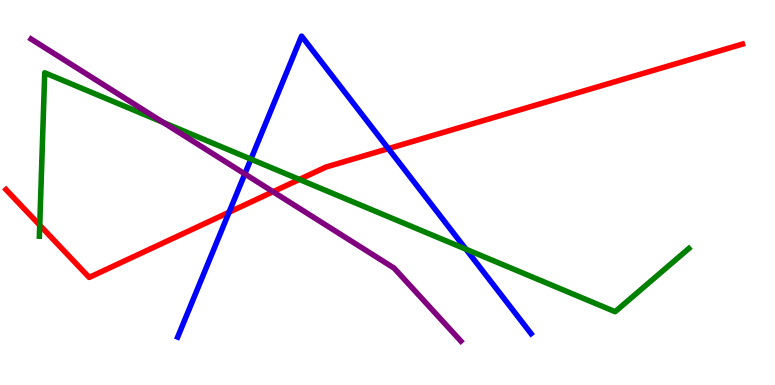[{'lines': ['blue', 'red'], 'intersections': [{'x': 2.96, 'y': 4.49}, {'x': 5.01, 'y': 6.14}]}, {'lines': ['green', 'red'], 'intersections': [{'x': 0.513, 'y': 4.15}, {'x': 3.86, 'y': 5.34}]}, {'lines': ['purple', 'red'], 'intersections': [{'x': 3.52, 'y': 5.02}]}, {'lines': ['blue', 'green'], 'intersections': [{'x': 3.24, 'y': 5.87}, {'x': 6.01, 'y': 3.53}]}, {'lines': ['blue', 'purple'], 'intersections': [{'x': 3.16, 'y': 5.48}]}, {'lines': ['green', 'purple'], 'intersections': [{'x': 2.11, 'y': 6.82}]}]